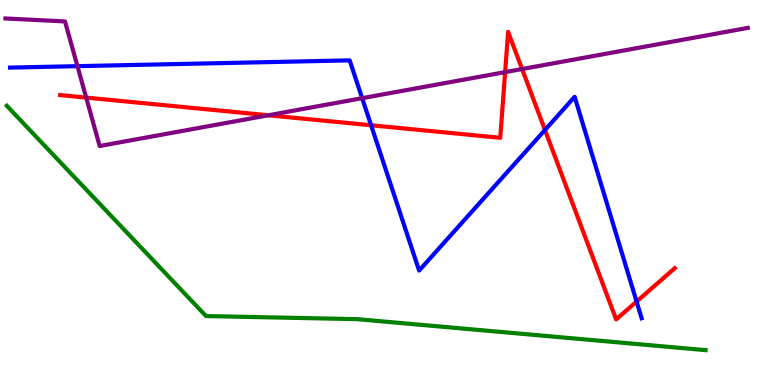[{'lines': ['blue', 'red'], 'intersections': [{'x': 4.79, 'y': 6.75}, {'x': 7.03, 'y': 6.62}, {'x': 8.21, 'y': 2.17}]}, {'lines': ['green', 'red'], 'intersections': []}, {'lines': ['purple', 'red'], 'intersections': [{'x': 1.11, 'y': 7.46}, {'x': 3.46, 'y': 7.01}, {'x': 6.52, 'y': 8.13}, {'x': 6.74, 'y': 8.21}]}, {'lines': ['blue', 'green'], 'intersections': []}, {'lines': ['blue', 'purple'], 'intersections': [{'x': 0.999, 'y': 8.28}, {'x': 4.67, 'y': 7.45}]}, {'lines': ['green', 'purple'], 'intersections': []}]